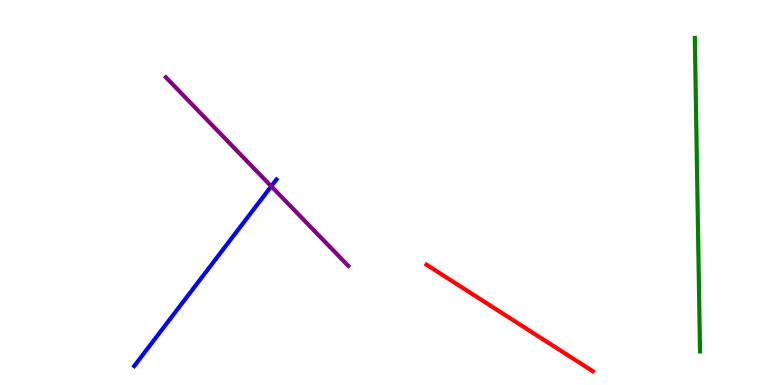[{'lines': ['blue', 'red'], 'intersections': []}, {'lines': ['green', 'red'], 'intersections': []}, {'lines': ['purple', 'red'], 'intersections': []}, {'lines': ['blue', 'green'], 'intersections': []}, {'lines': ['blue', 'purple'], 'intersections': [{'x': 3.5, 'y': 5.16}]}, {'lines': ['green', 'purple'], 'intersections': []}]